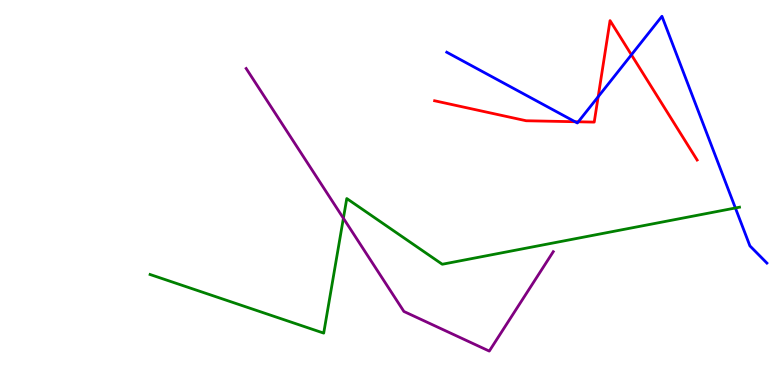[{'lines': ['blue', 'red'], 'intersections': [{'x': 7.42, 'y': 6.84}, {'x': 7.46, 'y': 6.84}, {'x': 7.72, 'y': 7.49}, {'x': 8.15, 'y': 8.58}]}, {'lines': ['green', 'red'], 'intersections': []}, {'lines': ['purple', 'red'], 'intersections': []}, {'lines': ['blue', 'green'], 'intersections': [{'x': 9.49, 'y': 4.6}]}, {'lines': ['blue', 'purple'], 'intersections': []}, {'lines': ['green', 'purple'], 'intersections': [{'x': 4.43, 'y': 4.33}]}]